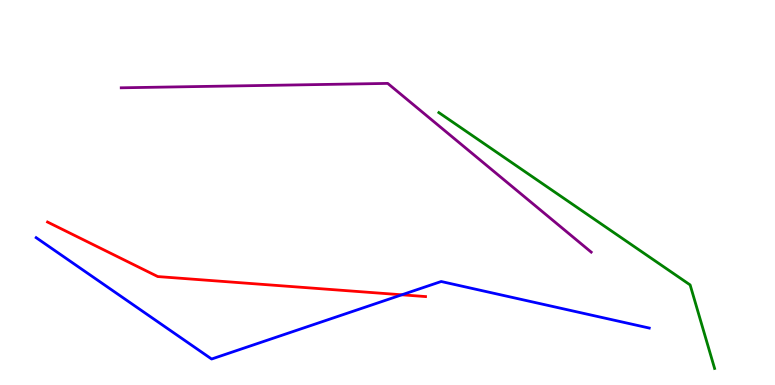[{'lines': ['blue', 'red'], 'intersections': [{'x': 5.18, 'y': 2.34}]}, {'lines': ['green', 'red'], 'intersections': []}, {'lines': ['purple', 'red'], 'intersections': []}, {'lines': ['blue', 'green'], 'intersections': []}, {'lines': ['blue', 'purple'], 'intersections': []}, {'lines': ['green', 'purple'], 'intersections': []}]